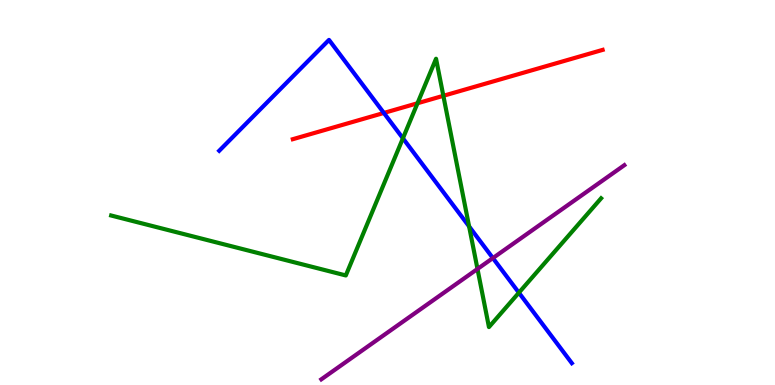[{'lines': ['blue', 'red'], 'intersections': [{'x': 4.95, 'y': 7.07}]}, {'lines': ['green', 'red'], 'intersections': [{'x': 5.39, 'y': 7.32}, {'x': 5.72, 'y': 7.51}]}, {'lines': ['purple', 'red'], 'intersections': []}, {'lines': ['blue', 'green'], 'intersections': [{'x': 5.2, 'y': 6.41}, {'x': 6.05, 'y': 4.12}, {'x': 6.7, 'y': 2.4}]}, {'lines': ['blue', 'purple'], 'intersections': [{'x': 6.36, 'y': 3.3}]}, {'lines': ['green', 'purple'], 'intersections': [{'x': 6.16, 'y': 3.01}]}]